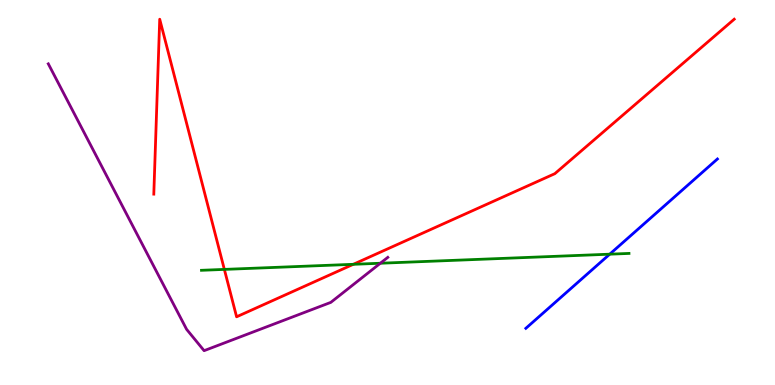[{'lines': ['blue', 'red'], 'intersections': []}, {'lines': ['green', 'red'], 'intersections': [{'x': 2.89, 'y': 3.0}, {'x': 4.56, 'y': 3.13}]}, {'lines': ['purple', 'red'], 'intersections': []}, {'lines': ['blue', 'green'], 'intersections': [{'x': 7.87, 'y': 3.4}]}, {'lines': ['blue', 'purple'], 'intersections': []}, {'lines': ['green', 'purple'], 'intersections': [{'x': 4.91, 'y': 3.16}]}]